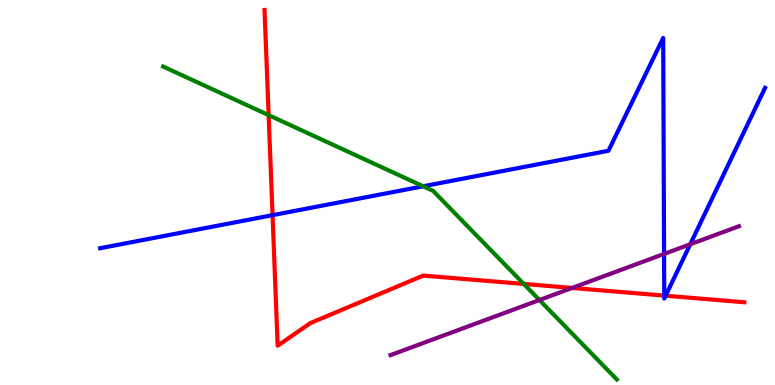[{'lines': ['blue', 'red'], 'intersections': [{'x': 3.52, 'y': 4.41}, {'x': 8.57, 'y': 2.32}, {'x': 8.59, 'y': 2.32}]}, {'lines': ['green', 'red'], 'intersections': [{'x': 3.47, 'y': 7.01}, {'x': 6.76, 'y': 2.63}]}, {'lines': ['purple', 'red'], 'intersections': [{'x': 7.38, 'y': 2.52}]}, {'lines': ['blue', 'green'], 'intersections': [{'x': 5.46, 'y': 5.16}]}, {'lines': ['blue', 'purple'], 'intersections': [{'x': 8.57, 'y': 3.4}, {'x': 8.91, 'y': 3.66}]}, {'lines': ['green', 'purple'], 'intersections': [{'x': 6.96, 'y': 2.21}]}]